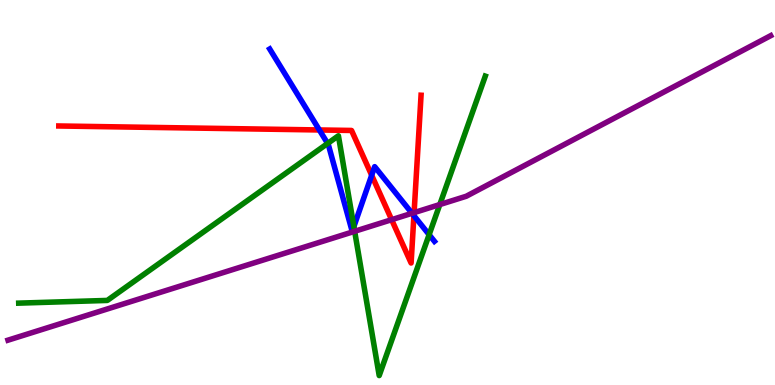[{'lines': ['blue', 'red'], 'intersections': [{'x': 4.12, 'y': 6.62}, {'x': 4.8, 'y': 5.45}, {'x': 5.34, 'y': 4.4}]}, {'lines': ['green', 'red'], 'intersections': []}, {'lines': ['purple', 'red'], 'intersections': [{'x': 5.05, 'y': 4.29}, {'x': 5.34, 'y': 4.48}]}, {'lines': ['blue', 'green'], 'intersections': [{'x': 4.23, 'y': 6.27}, {'x': 4.57, 'y': 4.11}, {'x': 5.54, 'y': 3.9}]}, {'lines': ['blue', 'purple'], 'intersections': [{'x': 5.32, 'y': 4.46}]}, {'lines': ['green', 'purple'], 'intersections': [{'x': 4.58, 'y': 3.99}, {'x': 5.67, 'y': 4.69}]}]